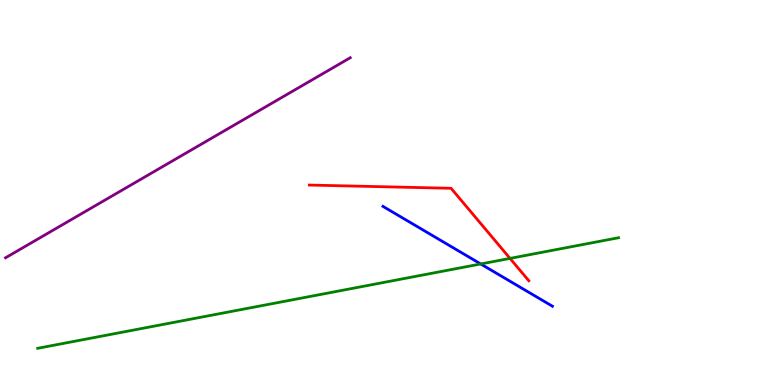[{'lines': ['blue', 'red'], 'intersections': []}, {'lines': ['green', 'red'], 'intersections': [{'x': 6.58, 'y': 3.29}]}, {'lines': ['purple', 'red'], 'intersections': []}, {'lines': ['blue', 'green'], 'intersections': [{'x': 6.2, 'y': 3.14}]}, {'lines': ['blue', 'purple'], 'intersections': []}, {'lines': ['green', 'purple'], 'intersections': []}]